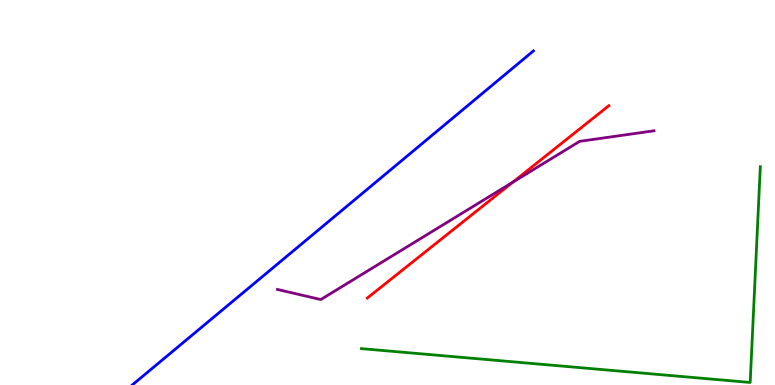[{'lines': ['blue', 'red'], 'intersections': []}, {'lines': ['green', 'red'], 'intersections': []}, {'lines': ['purple', 'red'], 'intersections': [{'x': 6.62, 'y': 5.27}]}, {'lines': ['blue', 'green'], 'intersections': []}, {'lines': ['blue', 'purple'], 'intersections': []}, {'lines': ['green', 'purple'], 'intersections': []}]